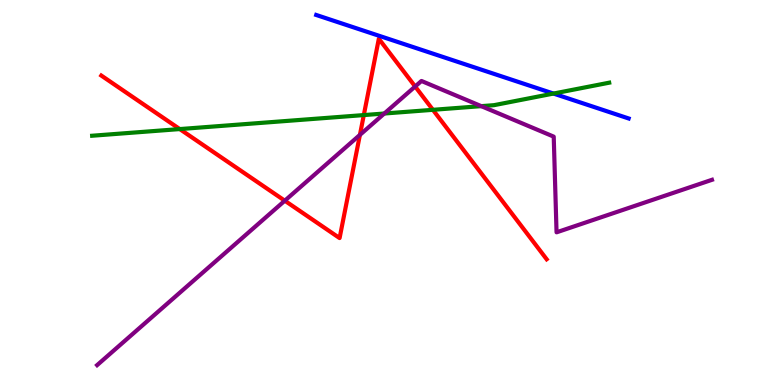[{'lines': ['blue', 'red'], 'intersections': []}, {'lines': ['green', 'red'], 'intersections': [{'x': 2.32, 'y': 6.65}, {'x': 4.69, 'y': 7.01}, {'x': 5.59, 'y': 7.15}]}, {'lines': ['purple', 'red'], 'intersections': [{'x': 3.67, 'y': 4.79}, {'x': 4.64, 'y': 6.5}, {'x': 5.36, 'y': 7.75}]}, {'lines': ['blue', 'green'], 'intersections': [{'x': 7.14, 'y': 7.57}]}, {'lines': ['blue', 'purple'], 'intersections': []}, {'lines': ['green', 'purple'], 'intersections': [{'x': 4.96, 'y': 7.05}, {'x': 6.21, 'y': 7.24}]}]